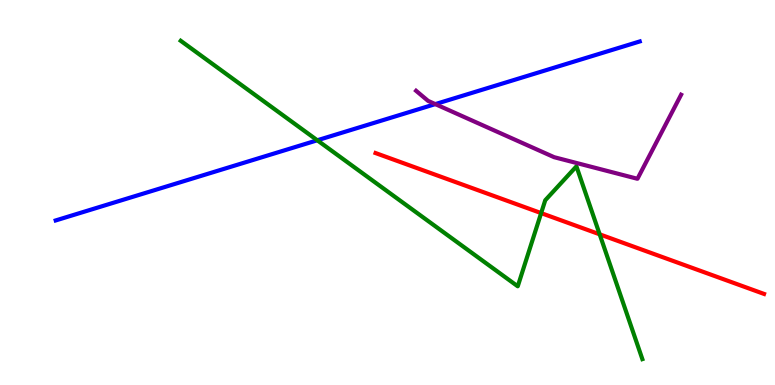[{'lines': ['blue', 'red'], 'intersections': []}, {'lines': ['green', 'red'], 'intersections': [{'x': 6.98, 'y': 4.46}, {'x': 7.74, 'y': 3.91}]}, {'lines': ['purple', 'red'], 'intersections': []}, {'lines': ['blue', 'green'], 'intersections': [{'x': 4.09, 'y': 6.36}]}, {'lines': ['blue', 'purple'], 'intersections': [{'x': 5.62, 'y': 7.3}]}, {'lines': ['green', 'purple'], 'intersections': []}]